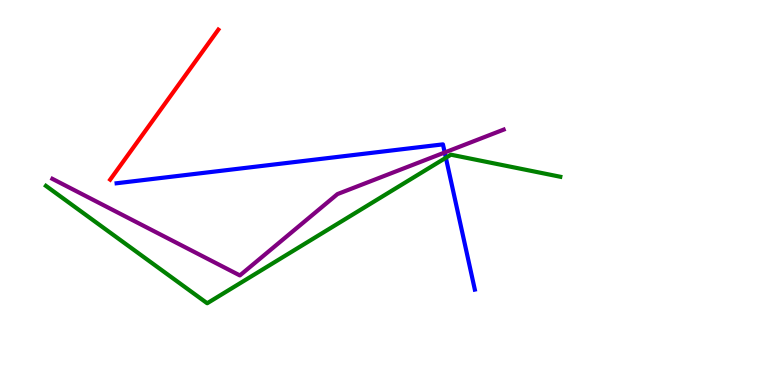[{'lines': ['blue', 'red'], 'intersections': []}, {'lines': ['green', 'red'], 'intersections': []}, {'lines': ['purple', 'red'], 'intersections': []}, {'lines': ['blue', 'green'], 'intersections': [{'x': 5.75, 'y': 5.9}]}, {'lines': ['blue', 'purple'], 'intersections': [{'x': 5.74, 'y': 6.04}]}, {'lines': ['green', 'purple'], 'intersections': []}]